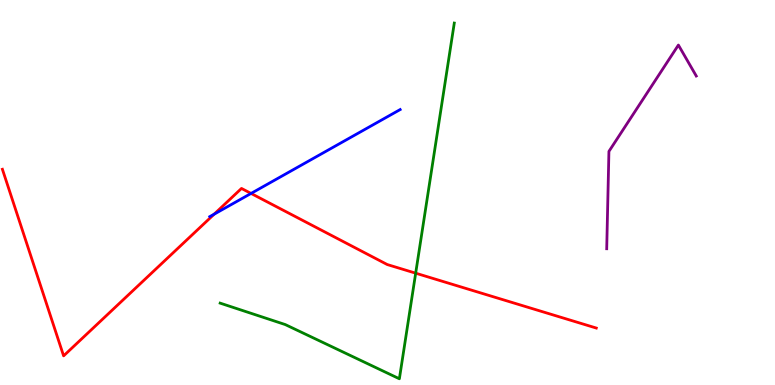[{'lines': ['blue', 'red'], 'intersections': [{'x': 2.76, 'y': 4.44}, {'x': 3.24, 'y': 4.98}]}, {'lines': ['green', 'red'], 'intersections': [{'x': 5.36, 'y': 2.9}]}, {'lines': ['purple', 'red'], 'intersections': []}, {'lines': ['blue', 'green'], 'intersections': []}, {'lines': ['blue', 'purple'], 'intersections': []}, {'lines': ['green', 'purple'], 'intersections': []}]